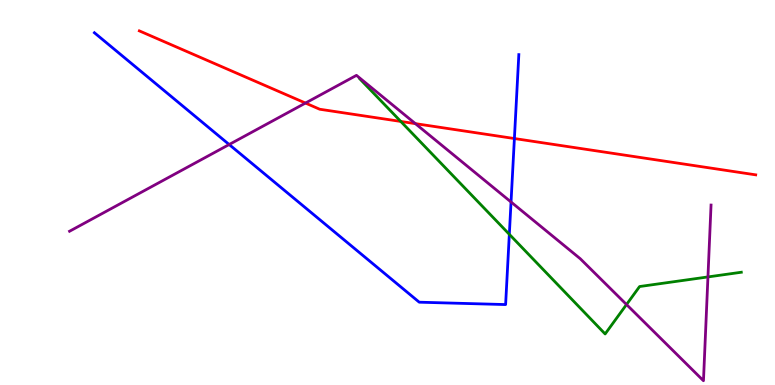[{'lines': ['blue', 'red'], 'intersections': [{'x': 6.64, 'y': 6.4}]}, {'lines': ['green', 'red'], 'intersections': [{'x': 5.17, 'y': 6.85}]}, {'lines': ['purple', 'red'], 'intersections': [{'x': 3.94, 'y': 7.32}, {'x': 5.36, 'y': 6.79}]}, {'lines': ['blue', 'green'], 'intersections': [{'x': 6.57, 'y': 3.91}]}, {'lines': ['blue', 'purple'], 'intersections': [{'x': 2.96, 'y': 6.25}, {'x': 6.59, 'y': 4.75}]}, {'lines': ['green', 'purple'], 'intersections': [{'x': 8.08, 'y': 2.09}, {'x': 9.13, 'y': 2.81}]}]